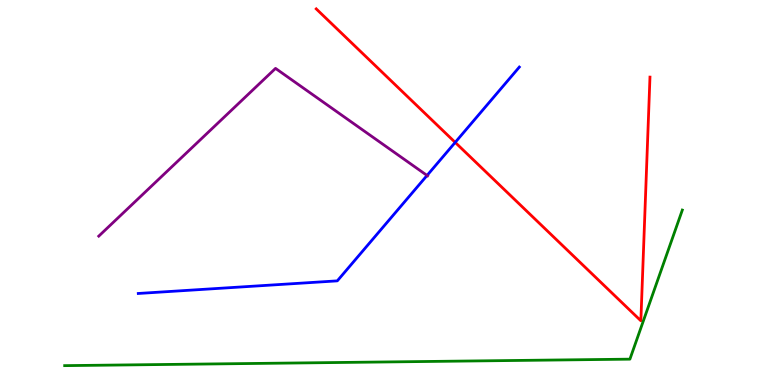[{'lines': ['blue', 'red'], 'intersections': [{'x': 5.87, 'y': 6.3}]}, {'lines': ['green', 'red'], 'intersections': []}, {'lines': ['purple', 'red'], 'intersections': []}, {'lines': ['blue', 'green'], 'intersections': []}, {'lines': ['blue', 'purple'], 'intersections': [{'x': 5.51, 'y': 5.44}]}, {'lines': ['green', 'purple'], 'intersections': []}]